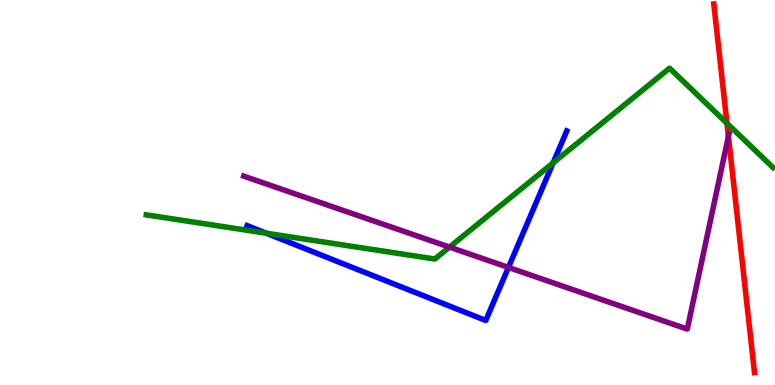[{'lines': ['blue', 'red'], 'intersections': []}, {'lines': ['green', 'red'], 'intersections': [{'x': 9.38, 'y': 6.8}]}, {'lines': ['purple', 'red'], 'intersections': [{'x': 9.4, 'y': 6.46}]}, {'lines': ['blue', 'green'], 'intersections': [{'x': 3.44, 'y': 3.94}, {'x': 7.14, 'y': 5.77}]}, {'lines': ['blue', 'purple'], 'intersections': [{'x': 6.56, 'y': 3.05}]}, {'lines': ['green', 'purple'], 'intersections': [{'x': 5.8, 'y': 3.58}]}]